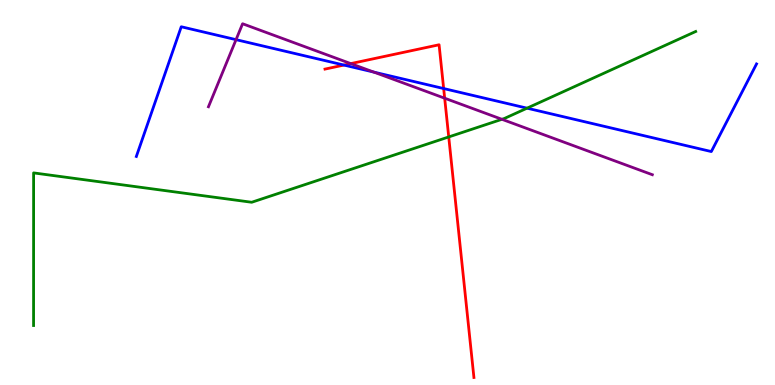[{'lines': ['blue', 'red'], 'intersections': [{'x': 4.44, 'y': 8.31}, {'x': 5.72, 'y': 7.7}]}, {'lines': ['green', 'red'], 'intersections': [{'x': 5.79, 'y': 6.44}]}, {'lines': ['purple', 'red'], 'intersections': [{'x': 4.53, 'y': 8.35}, {'x': 5.74, 'y': 7.45}]}, {'lines': ['blue', 'green'], 'intersections': [{'x': 6.8, 'y': 7.19}]}, {'lines': ['blue', 'purple'], 'intersections': [{'x': 3.05, 'y': 8.97}, {'x': 4.82, 'y': 8.13}]}, {'lines': ['green', 'purple'], 'intersections': [{'x': 6.48, 'y': 6.9}]}]